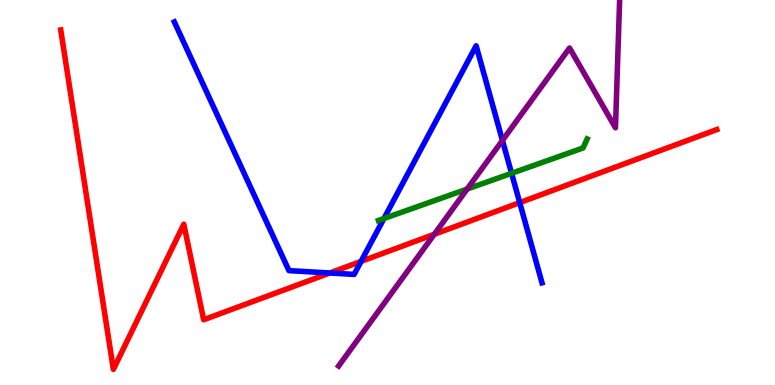[{'lines': ['blue', 'red'], 'intersections': [{'x': 4.26, 'y': 2.91}, {'x': 4.66, 'y': 3.21}, {'x': 6.71, 'y': 4.74}]}, {'lines': ['green', 'red'], 'intersections': []}, {'lines': ['purple', 'red'], 'intersections': [{'x': 5.6, 'y': 3.91}]}, {'lines': ['blue', 'green'], 'intersections': [{'x': 4.95, 'y': 4.32}, {'x': 6.6, 'y': 5.5}]}, {'lines': ['blue', 'purple'], 'intersections': [{'x': 6.48, 'y': 6.35}]}, {'lines': ['green', 'purple'], 'intersections': [{'x': 6.03, 'y': 5.09}]}]